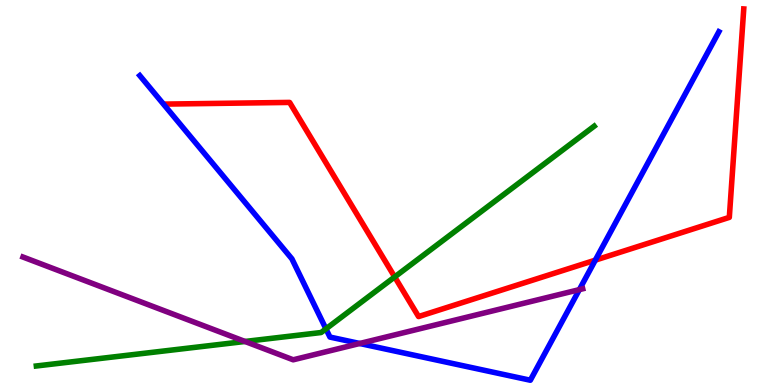[{'lines': ['blue', 'red'], 'intersections': [{'x': 7.68, 'y': 3.24}]}, {'lines': ['green', 'red'], 'intersections': [{'x': 5.09, 'y': 2.81}]}, {'lines': ['purple', 'red'], 'intersections': []}, {'lines': ['blue', 'green'], 'intersections': [{'x': 4.21, 'y': 1.46}]}, {'lines': ['blue', 'purple'], 'intersections': [{'x': 4.64, 'y': 1.08}, {'x': 7.48, 'y': 2.48}]}, {'lines': ['green', 'purple'], 'intersections': [{'x': 3.16, 'y': 1.13}]}]